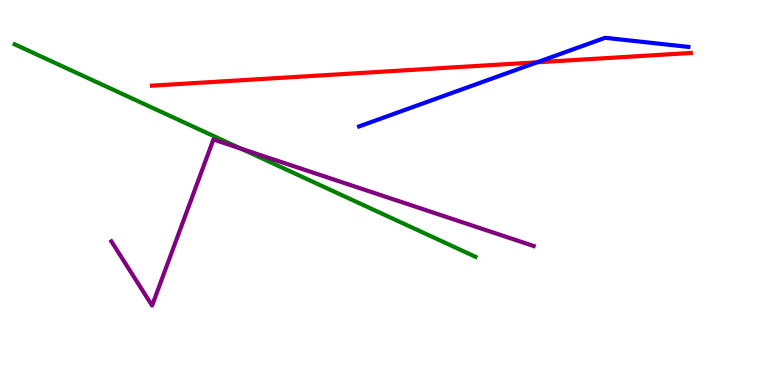[{'lines': ['blue', 'red'], 'intersections': [{'x': 6.93, 'y': 8.38}]}, {'lines': ['green', 'red'], 'intersections': []}, {'lines': ['purple', 'red'], 'intersections': []}, {'lines': ['blue', 'green'], 'intersections': []}, {'lines': ['blue', 'purple'], 'intersections': []}, {'lines': ['green', 'purple'], 'intersections': [{'x': 3.11, 'y': 6.14}]}]